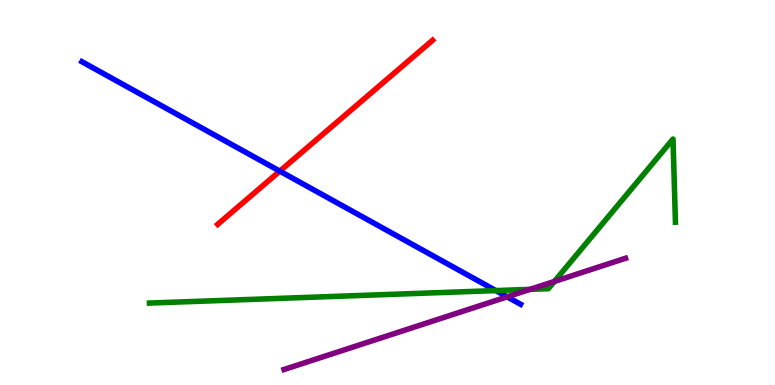[{'lines': ['blue', 'red'], 'intersections': [{'x': 3.61, 'y': 5.56}]}, {'lines': ['green', 'red'], 'intersections': []}, {'lines': ['purple', 'red'], 'intersections': []}, {'lines': ['blue', 'green'], 'intersections': [{'x': 6.4, 'y': 2.45}]}, {'lines': ['blue', 'purple'], 'intersections': [{'x': 6.54, 'y': 2.29}]}, {'lines': ['green', 'purple'], 'intersections': [{'x': 6.84, 'y': 2.48}, {'x': 7.15, 'y': 2.69}]}]